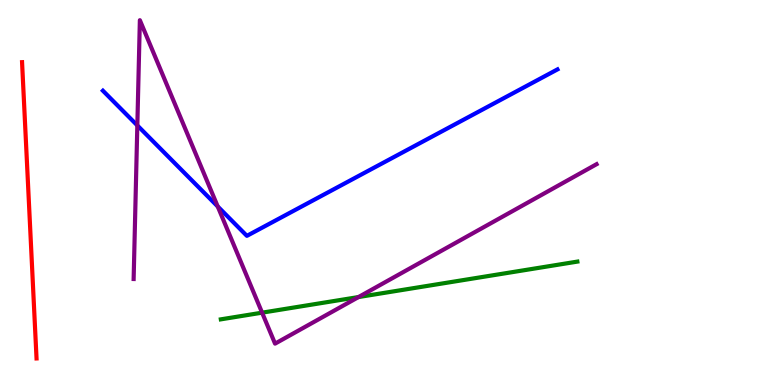[{'lines': ['blue', 'red'], 'intersections': []}, {'lines': ['green', 'red'], 'intersections': []}, {'lines': ['purple', 'red'], 'intersections': []}, {'lines': ['blue', 'green'], 'intersections': []}, {'lines': ['blue', 'purple'], 'intersections': [{'x': 1.77, 'y': 6.74}, {'x': 2.81, 'y': 4.64}]}, {'lines': ['green', 'purple'], 'intersections': [{'x': 3.38, 'y': 1.88}, {'x': 4.63, 'y': 2.28}]}]